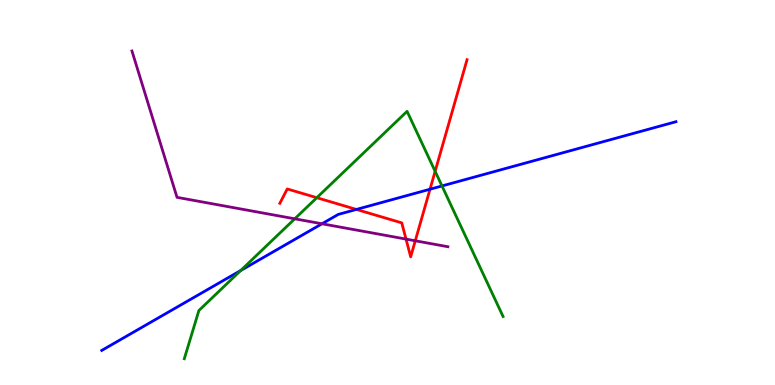[{'lines': ['blue', 'red'], 'intersections': [{'x': 4.6, 'y': 4.56}, {'x': 5.55, 'y': 5.08}]}, {'lines': ['green', 'red'], 'intersections': [{'x': 4.09, 'y': 4.86}, {'x': 5.61, 'y': 5.55}]}, {'lines': ['purple', 'red'], 'intersections': [{'x': 5.24, 'y': 3.79}, {'x': 5.36, 'y': 3.75}]}, {'lines': ['blue', 'green'], 'intersections': [{'x': 3.11, 'y': 2.97}, {'x': 5.7, 'y': 5.17}]}, {'lines': ['blue', 'purple'], 'intersections': [{'x': 4.15, 'y': 4.19}]}, {'lines': ['green', 'purple'], 'intersections': [{'x': 3.8, 'y': 4.32}]}]